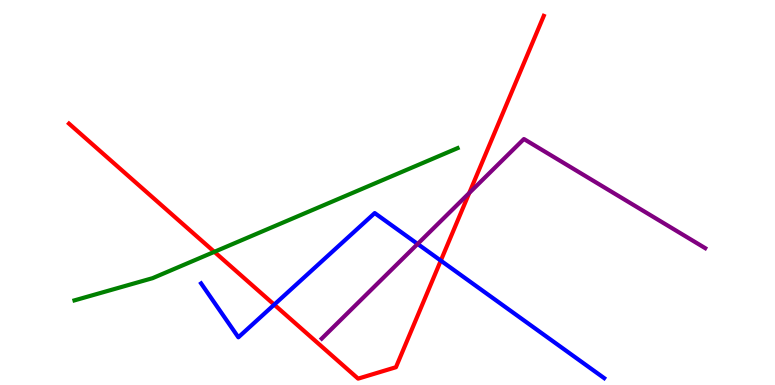[{'lines': ['blue', 'red'], 'intersections': [{'x': 3.54, 'y': 2.09}, {'x': 5.69, 'y': 3.23}]}, {'lines': ['green', 'red'], 'intersections': [{'x': 2.77, 'y': 3.46}]}, {'lines': ['purple', 'red'], 'intersections': [{'x': 6.05, 'y': 4.99}]}, {'lines': ['blue', 'green'], 'intersections': []}, {'lines': ['blue', 'purple'], 'intersections': [{'x': 5.39, 'y': 3.66}]}, {'lines': ['green', 'purple'], 'intersections': []}]